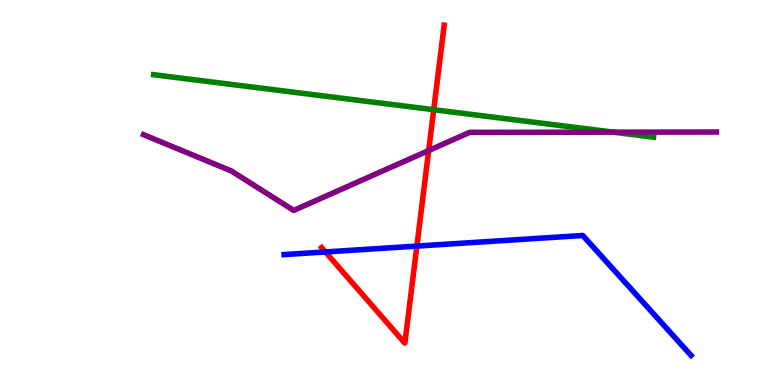[{'lines': ['blue', 'red'], 'intersections': [{'x': 4.2, 'y': 3.46}, {'x': 5.38, 'y': 3.61}]}, {'lines': ['green', 'red'], 'intersections': [{'x': 5.6, 'y': 7.15}]}, {'lines': ['purple', 'red'], 'intersections': [{'x': 5.53, 'y': 6.09}]}, {'lines': ['blue', 'green'], 'intersections': []}, {'lines': ['blue', 'purple'], 'intersections': []}, {'lines': ['green', 'purple'], 'intersections': [{'x': 7.92, 'y': 6.57}]}]